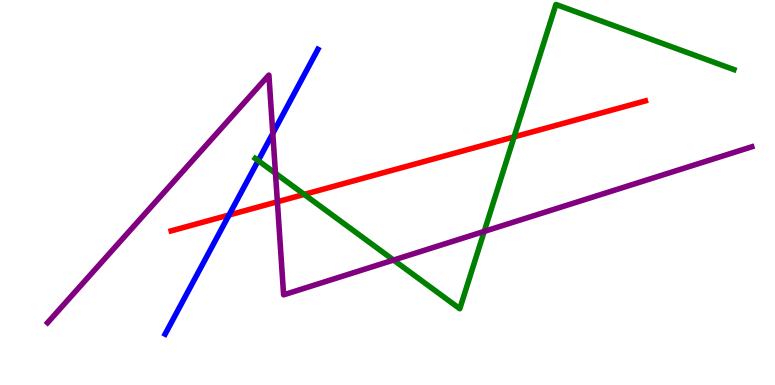[{'lines': ['blue', 'red'], 'intersections': [{'x': 2.96, 'y': 4.41}]}, {'lines': ['green', 'red'], 'intersections': [{'x': 3.93, 'y': 4.95}, {'x': 6.63, 'y': 6.44}]}, {'lines': ['purple', 'red'], 'intersections': [{'x': 3.58, 'y': 4.76}]}, {'lines': ['blue', 'green'], 'intersections': [{'x': 3.33, 'y': 5.83}]}, {'lines': ['blue', 'purple'], 'intersections': [{'x': 3.52, 'y': 6.53}]}, {'lines': ['green', 'purple'], 'intersections': [{'x': 3.55, 'y': 5.5}, {'x': 5.08, 'y': 3.25}, {'x': 6.25, 'y': 3.99}]}]